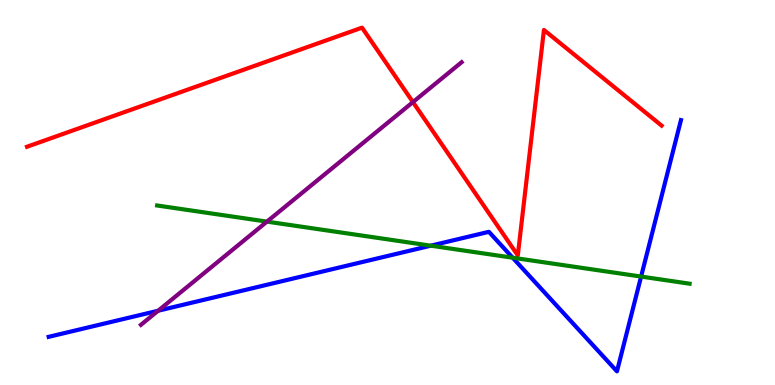[{'lines': ['blue', 'red'], 'intersections': []}, {'lines': ['green', 'red'], 'intersections': []}, {'lines': ['purple', 'red'], 'intersections': [{'x': 5.33, 'y': 7.35}]}, {'lines': ['blue', 'green'], 'intersections': [{'x': 5.56, 'y': 3.62}, {'x': 6.61, 'y': 3.31}, {'x': 8.27, 'y': 2.82}]}, {'lines': ['blue', 'purple'], 'intersections': [{'x': 2.04, 'y': 1.93}]}, {'lines': ['green', 'purple'], 'intersections': [{'x': 3.44, 'y': 4.24}]}]